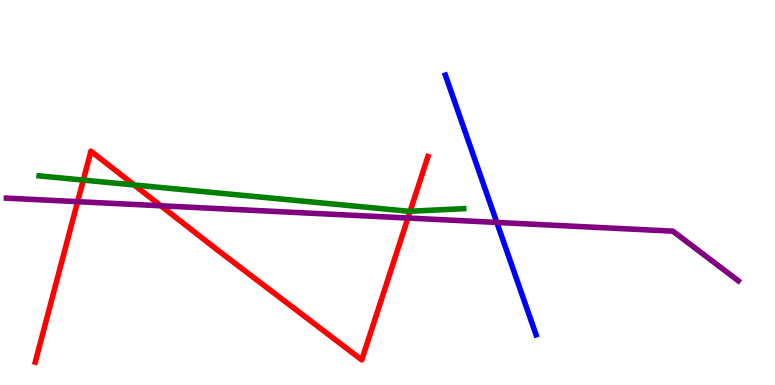[{'lines': ['blue', 'red'], 'intersections': []}, {'lines': ['green', 'red'], 'intersections': [{'x': 1.07, 'y': 5.32}, {'x': 1.73, 'y': 5.2}, {'x': 5.29, 'y': 4.51}]}, {'lines': ['purple', 'red'], 'intersections': [{'x': 1.0, 'y': 4.76}, {'x': 2.08, 'y': 4.65}, {'x': 5.26, 'y': 4.34}]}, {'lines': ['blue', 'green'], 'intersections': []}, {'lines': ['blue', 'purple'], 'intersections': [{'x': 6.41, 'y': 4.22}]}, {'lines': ['green', 'purple'], 'intersections': []}]